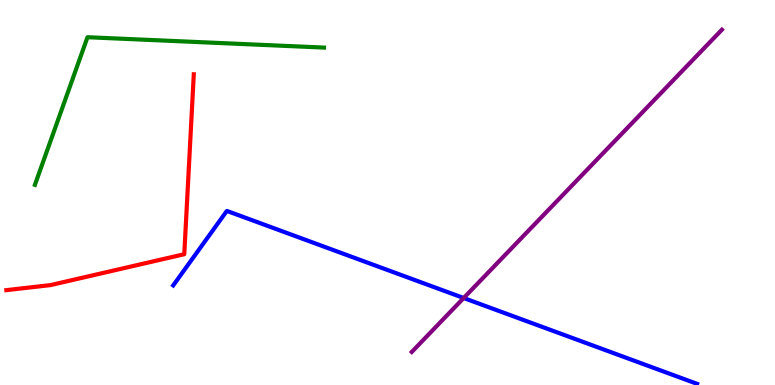[{'lines': ['blue', 'red'], 'intersections': []}, {'lines': ['green', 'red'], 'intersections': []}, {'lines': ['purple', 'red'], 'intersections': []}, {'lines': ['blue', 'green'], 'intersections': []}, {'lines': ['blue', 'purple'], 'intersections': [{'x': 5.98, 'y': 2.26}]}, {'lines': ['green', 'purple'], 'intersections': []}]